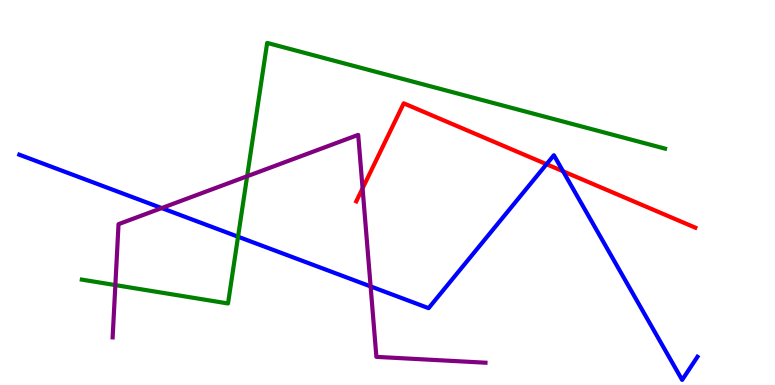[{'lines': ['blue', 'red'], 'intersections': [{'x': 7.05, 'y': 5.73}, {'x': 7.27, 'y': 5.55}]}, {'lines': ['green', 'red'], 'intersections': []}, {'lines': ['purple', 'red'], 'intersections': [{'x': 4.68, 'y': 5.11}]}, {'lines': ['blue', 'green'], 'intersections': [{'x': 3.07, 'y': 3.85}]}, {'lines': ['blue', 'purple'], 'intersections': [{'x': 2.09, 'y': 4.6}, {'x': 4.78, 'y': 2.56}]}, {'lines': ['green', 'purple'], 'intersections': [{'x': 1.49, 'y': 2.6}, {'x': 3.19, 'y': 5.42}]}]